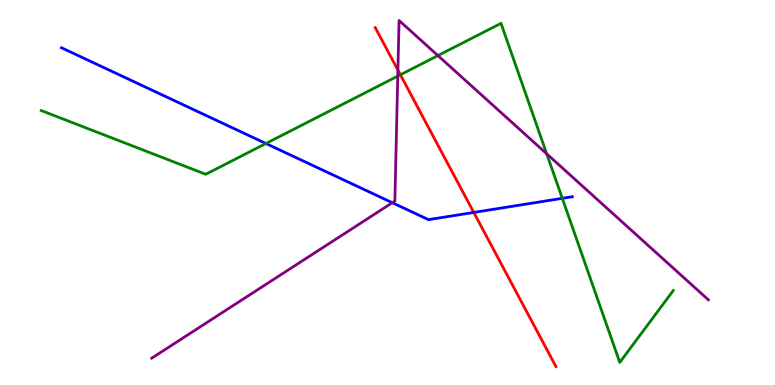[{'lines': ['blue', 'red'], 'intersections': [{'x': 6.11, 'y': 4.48}]}, {'lines': ['green', 'red'], 'intersections': [{'x': 5.17, 'y': 8.06}]}, {'lines': ['purple', 'red'], 'intersections': [{'x': 5.13, 'y': 8.18}]}, {'lines': ['blue', 'green'], 'intersections': [{'x': 3.43, 'y': 6.27}, {'x': 7.26, 'y': 4.85}]}, {'lines': ['blue', 'purple'], 'intersections': [{'x': 5.06, 'y': 4.73}]}, {'lines': ['green', 'purple'], 'intersections': [{'x': 5.13, 'y': 8.02}, {'x': 5.65, 'y': 8.56}, {'x': 7.05, 'y': 6.0}]}]